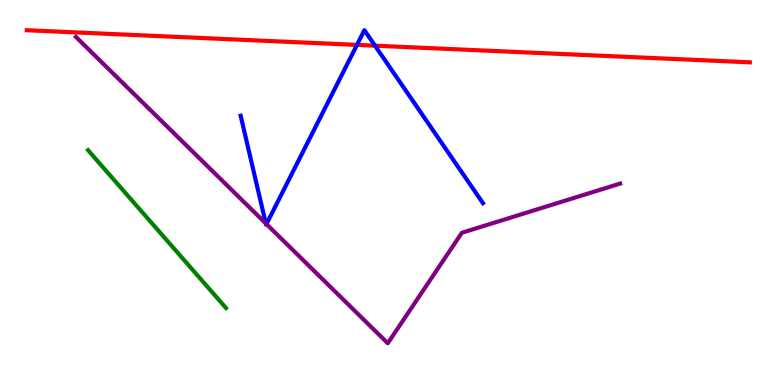[{'lines': ['blue', 'red'], 'intersections': [{'x': 4.61, 'y': 8.83}, {'x': 4.84, 'y': 8.81}]}, {'lines': ['green', 'red'], 'intersections': []}, {'lines': ['purple', 'red'], 'intersections': []}, {'lines': ['blue', 'green'], 'intersections': []}, {'lines': ['blue', 'purple'], 'intersections': [{'x': 3.43, 'y': 4.2}, {'x': 3.44, 'y': 4.18}]}, {'lines': ['green', 'purple'], 'intersections': []}]